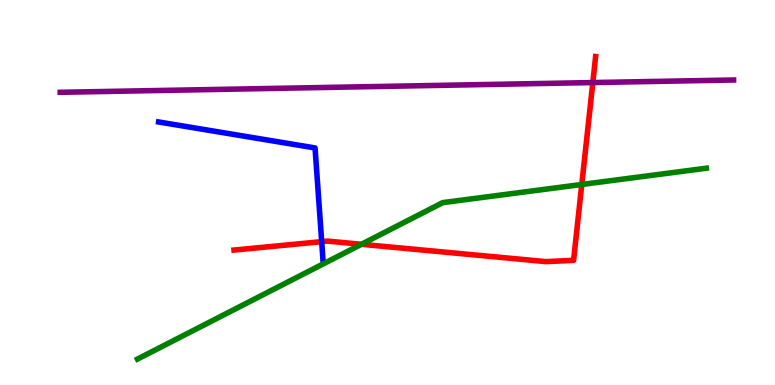[{'lines': ['blue', 'red'], 'intersections': [{'x': 4.15, 'y': 3.72}]}, {'lines': ['green', 'red'], 'intersections': [{'x': 4.66, 'y': 3.65}, {'x': 7.51, 'y': 5.21}]}, {'lines': ['purple', 'red'], 'intersections': [{'x': 7.65, 'y': 7.86}]}, {'lines': ['blue', 'green'], 'intersections': []}, {'lines': ['blue', 'purple'], 'intersections': []}, {'lines': ['green', 'purple'], 'intersections': []}]